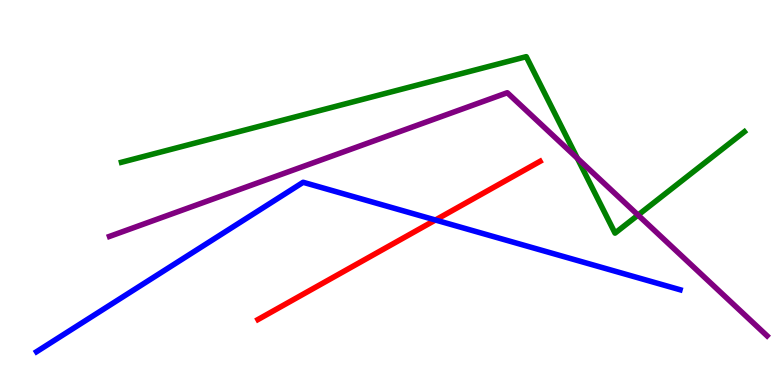[{'lines': ['blue', 'red'], 'intersections': [{'x': 5.62, 'y': 4.29}]}, {'lines': ['green', 'red'], 'intersections': []}, {'lines': ['purple', 'red'], 'intersections': []}, {'lines': ['blue', 'green'], 'intersections': []}, {'lines': ['blue', 'purple'], 'intersections': []}, {'lines': ['green', 'purple'], 'intersections': [{'x': 7.45, 'y': 5.89}, {'x': 8.23, 'y': 4.41}]}]